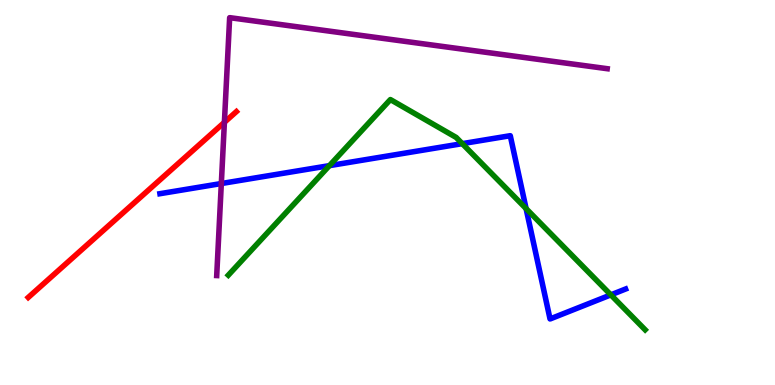[{'lines': ['blue', 'red'], 'intersections': []}, {'lines': ['green', 'red'], 'intersections': []}, {'lines': ['purple', 'red'], 'intersections': [{'x': 2.9, 'y': 6.82}]}, {'lines': ['blue', 'green'], 'intersections': [{'x': 4.25, 'y': 5.7}, {'x': 5.96, 'y': 6.27}, {'x': 6.79, 'y': 4.58}, {'x': 7.88, 'y': 2.34}]}, {'lines': ['blue', 'purple'], 'intersections': [{'x': 2.86, 'y': 5.23}]}, {'lines': ['green', 'purple'], 'intersections': []}]